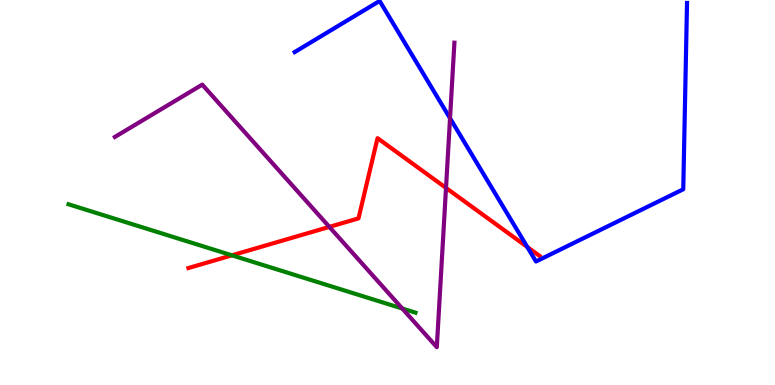[{'lines': ['blue', 'red'], 'intersections': [{'x': 6.8, 'y': 3.59}]}, {'lines': ['green', 'red'], 'intersections': [{'x': 2.99, 'y': 3.37}]}, {'lines': ['purple', 'red'], 'intersections': [{'x': 4.25, 'y': 4.11}, {'x': 5.75, 'y': 5.12}]}, {'lines': ['blue', 'green'], 'intersections': []}, {'lines': ['blue', 'purple'], 'intersections': [{'x': 5.81, 'y': 6.93}]}, {'lines': ['green', 'purple'], 'intersections': [{'x': 5.19, 'y': 1.99}]}]